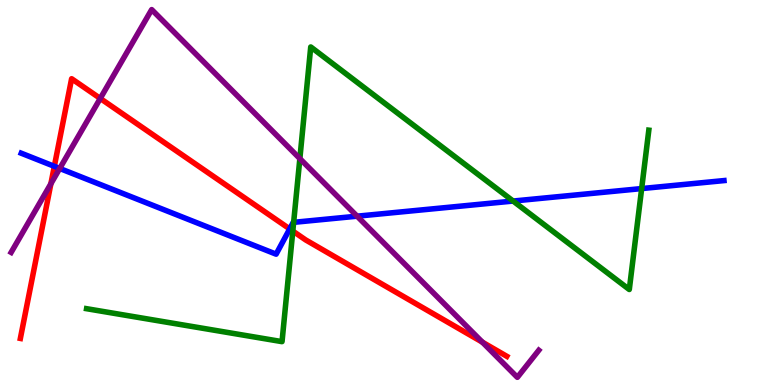[{'lines': ['blue', 'red'], 'intersections': [{'x': 0.701, 'y': 5.68}, {'x': 3.74, 'y': 4.05}]}, {'lines': ['green', 'red'], 'intersections': [{'x': 3.78, 'y': 4.0}]}, {'lines': ['purple', 'red'], 'intersections': [{'x': 0.657, 'y': 5.23}, {'x': 1.29, 'y': 7.44}, {'x': 6.22, 'y': 1.11}]}, {'lines': ['blue', 'green'], 'intersections': [{'x': 3.79, 'y': 4.22}, {'x': 6.62, 'y': 4.78}, {'x': 8.28, 'y': 5.1}]}, {'lines': ['blue', 'purple'], 'intersections': [{'x': 0.771, 'y': 5.62}, {'x': 4.61, 'y': 4.38}]}, {'lines': ['green', 'purple'], 'intersections': [{'x': 3.87, 'y': 5.88}]}]